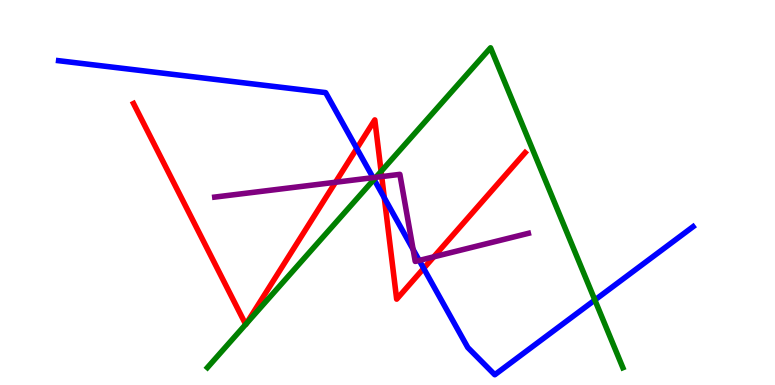[{'lines': ['blue', 'red'], 'intersections': [{'x': 4.6, 'y': 6.14}, {'x': 4.96, 'y': 4.86}, {'x': 5.47, 'y': 3.03}]}, {'lines': ['green', 'red'], 'intersections': [{'x': 3.17, 'y': 1.58}, {'x': 3.18, 'y': 1.59}, {'x': 4.92, 'y': 5.55}]}, {'lines': ['purple', 'red'], 'intersections': [{'x': 4.33, 'y': 5.27}, {'x': 4.93, 'y': 5.41}, {'x': 5.6, 'y': 3.33}]}, {'lines': ['blue', 'green'], 'intersections': [{'x': 4.83, 'y': 5.34}, {'x': 7.68, 'y': 2.21}]}, {'lines': ['blue', 'purple'], 'intersections': [{'x': 4.81, 'y': 5.39}, {'x': 5.33, 'y': 3.52}, {'x': 5.41, 'y': 3.24}]}, {'lines': ['green', 'purple'], 'intersections': [{'x': 4.85, 'y': 5.39}]}]